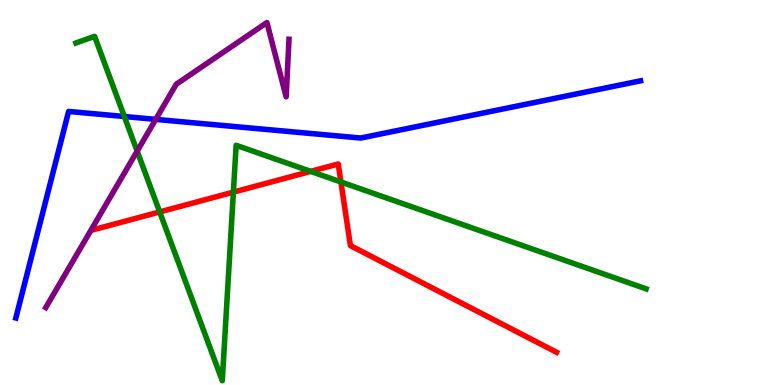[{'lines': ['blue', 'red'], 'intersections': []}, {'lines': ['green', 'red'], 'intersections': [{'x': 2.06, 'y': 4.5}, {'x': 3.01, 'y': 5.01}, {'x': 4.01, 'y': 5.55}, {'x': 4.4, 'y': 5.27}]}, {'lines': ['purple', 'red'], 'intersections': []}, {'lines': ['blue', 'green'], 'intersections': [{'x': 1.6, 'y': 6.97}]}, {'lines': ['blue', 'purple'], 'intersections': [{'x': 2.01, 'y': 6.9}]}, {'lines': ['green', 'purple'], 'intersections': [{'x': 1.77, 'y': 6.07}]}]